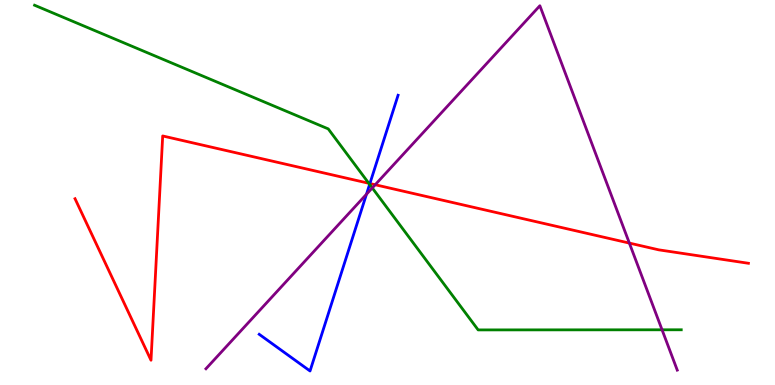[{'lines': ['blue', 'red'], 'intersections': [{'x': 4.77, 'y': 5.23}]}, {'lines': ['green', 'red'], 'intersections': [{'x': 4.76, 'y': 5.24}]}, {'lines': ['purple', 'red'], 'intersections': [{'x': 4.84, 'y': 5.2}, {'x': 8.12, 'y': 3.69}]}, {'lines': ['blue', 'green'], 'intersections': [{'x': 4.77, 'y': 5.21}]}, {'lines': ['blue', 'purple'], 'intersections': [{'x': 4.73, 'y': 4.95}]}, {'lines': ['green', 'purple'], 'intersections': [{'x': 4.8, 'y': 5.12}, {'x': 8.54, 'y': 1.43}]}]